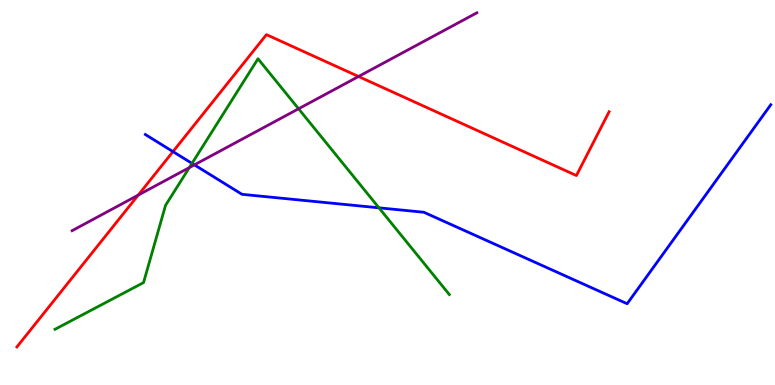[{'lines': ['blue', 'red'], 'intersections': [{'x': 2.23, 'y': 6.06}]}, {'lines': ['green', 'red'], 'intersections': []}, {'lines': ['purple', 'red'], 'intersections': [{'x': 1.78, 'y': 4.93}, {'x': 4.63, 'y': 8.01}]}, {'lines': ['blue', 'green'], 'intersections': [{'x': 2.48, 'y': 5.76}, {'x': 4.89, 'y': 4.6}]}, {'lines': ['blue', 'purple'], 'intersections': [{'x': 2.51, 'y': 5.72}]}, {'lines': ['green', 'purple'], 'intersections': [{'x': 2.44, 'y': 5.65}, {'x': 3.85, 'y': 7.17}]}]